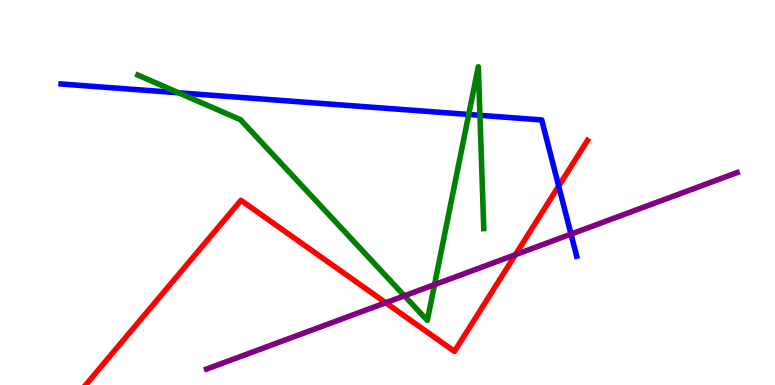[{'lines': ['blue', 'red'], 'intersections': [{'x': 7.21, 'y': 5.17}]}, {'lines': ['green', 'red'], 'intersections': []}, {'lines': ['purple', 'red'], 'intersections': [{'x': 4.98, 'y': 2.14}, {'x': 6.65, 'y': 3.38}]}, {'lines': ['blue', 'green'], 'intersections': [{'x': 2.3, 'y': 7.59}, {'x': 6.05, 'y': 7.03}, {'x': 6.19, 'y': 7.0}]}, {'lines': ['blue', 'purple'], 'intersections': [{'x': 7.37, 'y': 3.92}]}, {'lines': ['green', 'purple'], 'intersections': [{'x': 5.22, 'y': 2.32}, {'x': 5.61, 'y': 2.61}]}]